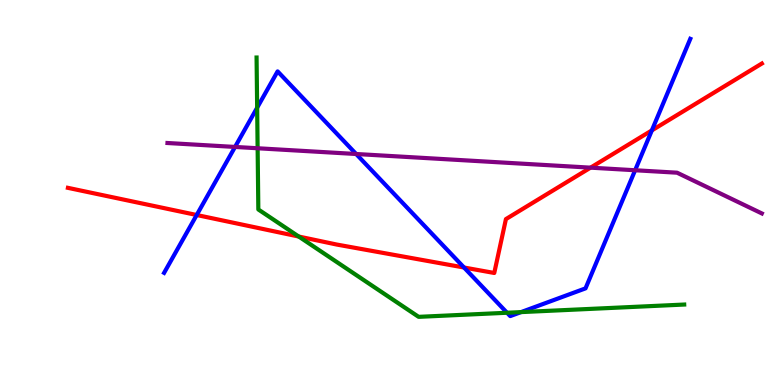[{'lines': ['blue', 'red'], 'intersections': [{'x': 2.54, 'y': 4.42}, {'x': 5.99, 'y': 3.05}, {'x': 8.41, 'y': 6.61}]}, {'lines': ['green', 'red'], 'intersections': [{'x': 3.85, 'y': 3.86}]}, {'lines': ['purple', 'red'], 'intersections': [{'x': 7.62, 'y': 5.65}]}, {'lines': ['blue', 'green'], 'intersections': [{'x': 3.32, 'y': 7.2}, {'x': 6.54, 'y': 1.88}, {'x': 6.72, 'y': 1.89}]}, {'lines': ['blue', 'purple'], 'intersections': [{'x': 3.03, 'y': 6.18}, {'x': 4.6, 'y': 6.0}, {'x': 8.2, 'y': 5.58}]}, {'lines': ['green', 'purple'], 'intersections': [{'x': 3.32, 'y': 6.15}]}]